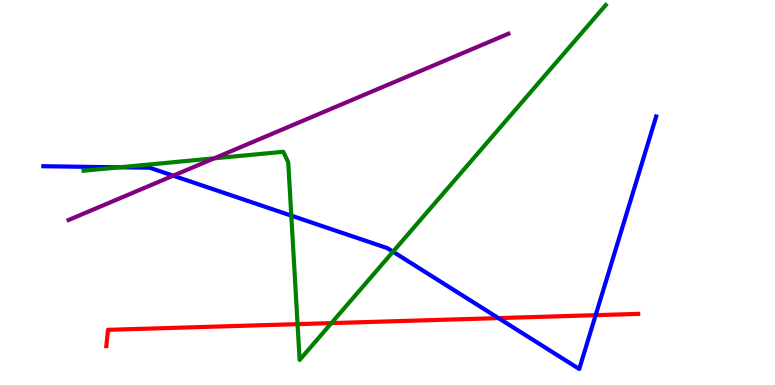[{'lines': ['blue', 'red'], 'intersections': [{'x': 6.43, 'y': 1.74}, {'x': 7.69, 'y': 1.81}]}, {'lines': ['green', 'red'], 'intersections': [{'x': 3.84, 'y': 1.58}, {'x': 4.28, 'y': 1.61}]}, {'lines': ['purple', 'red'], 'intersections': []}, {'lines': ['blue', 'green'], 'intersections': [{'x': 1.54, 'y': 5.65}, {'x': 3.76, 'y': 4.4}, {'x': 5.07, 'y': 3.46}]}, {'lines': ['blue', 'purple'], 'intersections': [{'x': 2.23, 'y': 5.44}]}, {'lines': ['green', 'purple'], 'intersections': [{'x': 2.76, 'y': 5.89}]}]